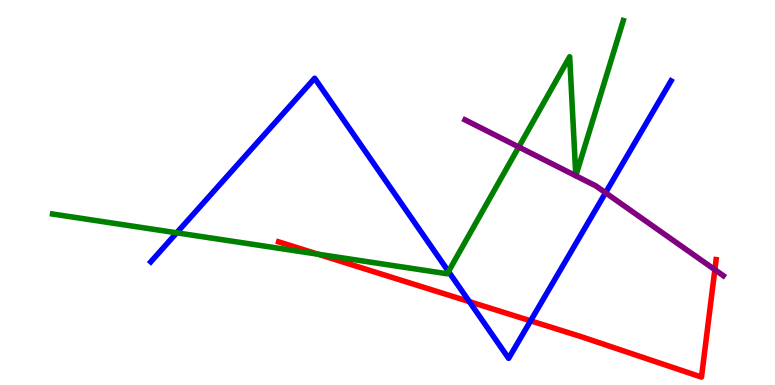[{'lines': ['blue', 'red'], 'intersections': [{'x': 6.06, 'y': 2.17}, {'x': 6.85, 'y': 1.67}]}, {'lines': ['green', 'red'], 'intersections': [{'x': 4.1, 'y': 3.4}]}, {'lines': ['purple', 'red'], 'intersections': [{'x': 9.22, 'y': 2.99}]}, {'lines': ['blue', 'green'], 'intersections': [{'x': 2.28, 'y': 3.95}, {'x': 5.79, 'y': 2.95}]}, {'lines': ['blue', 'purple'], 'intersections': [{'x': 7.81, 'y': 4.99}]}, {'lines': ['green', 'purple'], 'intersections': [{'x': 6.69, 'y': 6.18}]}]